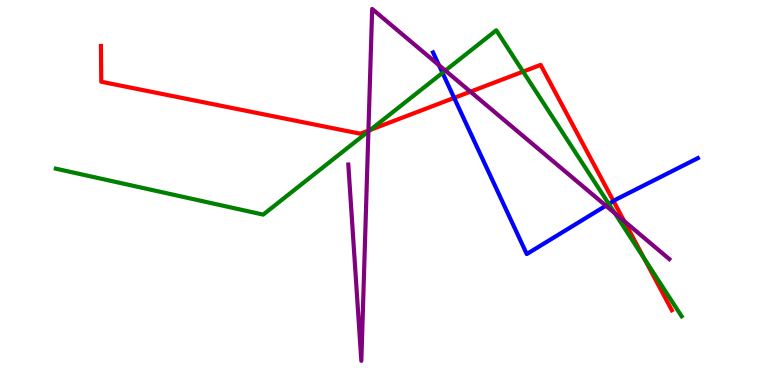[{'lines': ['blue', 'red'], 'intersections': [{'x': 5.86, 'y': 7.46}, {'x': 7.92, 'y': 4.78}]}, {'lines': ['green', 'red'], 'intersections': [{'x': 4.78, 'y': 6.63}, {'x': 6.75, 'y': 8.14}, {'x': 8.31, 'y': 3.28}]}, {'lines': ['purple', 'red'], 'intersections': [{'x': 4.75, 'y': 6.61}, {'x': 6.07, 'y': 7.62}, {'x': 8.05, 'y': 4.26}]}, {'lines': ['blue', 'green'], 'intersections': [{'x': 5.71, 'y': 8.11}, {'x': 7.86, 'y': 4.7}]}, {'lines': ['blue', 'purple'], 'intersections': [{'x': 5.66, 'y': 8.31}, {'x': 7.82, 'y': 4.66}]}, {'lines': ['green', 'purple'], 'intersections': [{'x': 4.75, 'y': 6.59}, {'x': 5.75, 'y': 8.17}, {'x': 7.93, 'y': 4.46}]}]